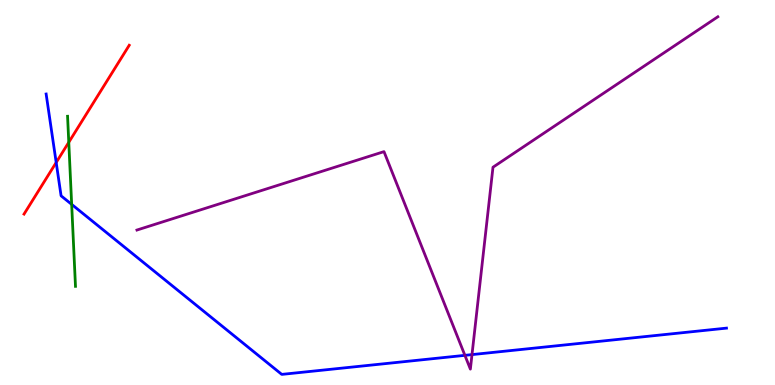[{'lines': ['blue', 'red'], 'intersections': [{'x': 0.725, 'y': 5.78}]}, {'lines': ['green', 'red'], 'intersections': [{'x': 0.887, 'y': 6.3}]}, {'lines': ['purple', 'red'], 'intersections': []}, {'lines': ['blue', 'green'], 'intersections': [{'x': 0.925, 'y': 4.69}]}, {'lines': ['blue', 'purple'], 'intersections': [{'x': 6.0, 'y': 0.77}, {'x': 6.09, 'y': 0.79}]}, {'lines': ['green', 'purple'], 'intersections': []}]